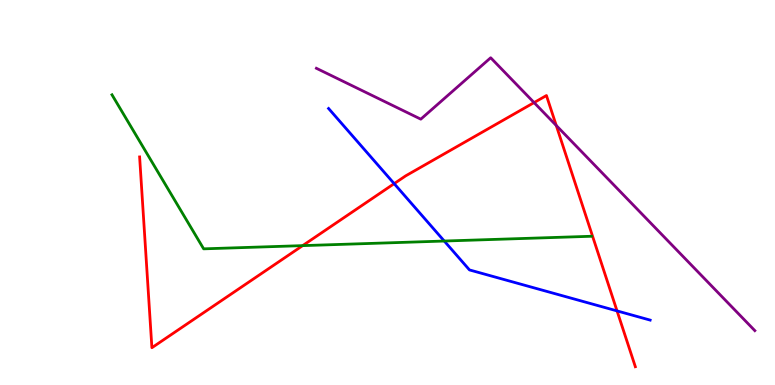[{'lines': ['blue', 'red'], 'intersections': [{'x': 5.09, 'y': 5.23}, {'x': 7.96, 'y': 1.92}]}, {'lines': ['green', 'red'], 'intersections': [{'x': 3.91, 'y': 3.62}]}, {'lines': ['purple', 'red'], 'intersections': [{'x': 6.89, 'y': 7.34}, {'x': 7.18, 'y': 6.74}]}, {'lines': ['blue', 'green'], 'intersections': [{'x': 5.73, 'y': 3.74}]}, {'lines': ['blue', 'purple'], 'intersections': []}, {'lines': ['green', 'purple'], 'intersections': []}]